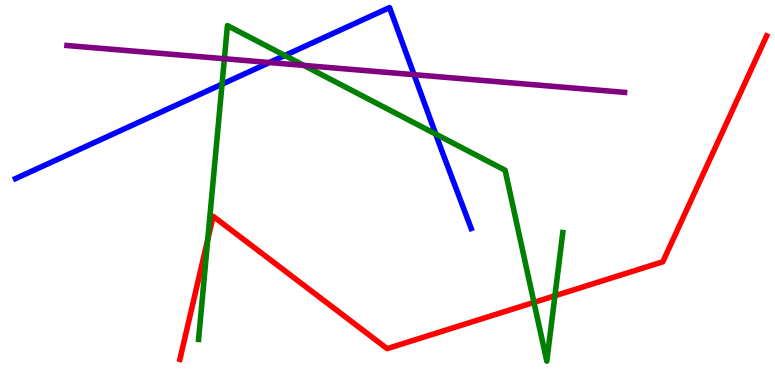[{'lines': ['blue', 'red'], 'intersections': []}, {'lines': ['green', 'red'], 'intersections': [{'x': 2.68, 'y': 3.78}, {'x': 6.89, 'y': 2.15}, {'x': 7.16, 'y': 2.32}]}, {'lines': ['purple', 'red'], 'intersections': []}, {'lines': ['blue', 'green'], 'intersections': [{'x': 2.87, 'y': 7.81}, {'x': 3.67, 'y': 8.56}, {'x': 5.62, 'y': 6.52}]}, {'lines': ['blue', 'purple'], 'intersections': [{'x': 3.48, 'y': 8.38}, {'x': 5.34, 'y': 8.06}]}, {'lines': ['green', 'purple'], 'intersections': [{'x': 2.9, 'y': 8.47}, {'x': 3.92, 'y': 8.3}]}]